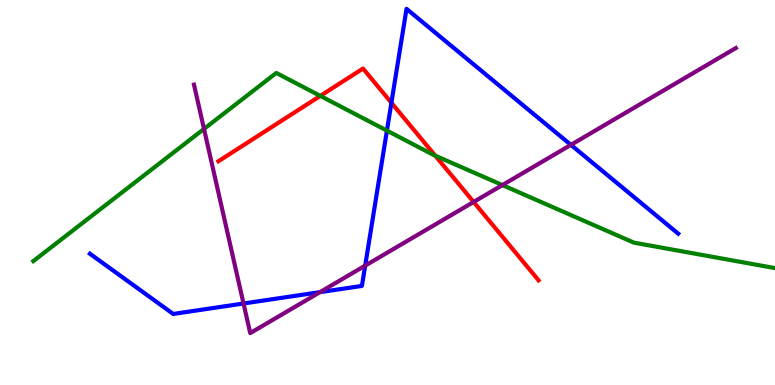[{'lines': ['blue', 'red'], 'intersections': [{'x': 5.05, 'y': 7.33}]}, {'lines': ['green', 'red'], 'intersections': [{'x': 4.13, 'y': 7.51}, {'x': 5.62, 'y': 5.96}]}, {'lines': ['purple', 'red'], 'intersections': [{'x': 6.11, 'y': 4.75}]}, {'lines': ['blue', 'green'], 'intersections': [{'x': 4.99, 'y': 6.61}]}, {'lines': ['blue', 'purple'], 'intersections': [{'x': 3.14, 'y': 2.12}, {'x': 4.13, 'y': 2.41}, {'x': 4.71, 'y': 3.1}, {'x': 7.37, 'y': 6.24}]}, {'lines': ['green', 'purple'], 'intersections': [{'x': 2.63, 'y': 6.65}, {'x': 6.48, 'y': 5.19}]}]